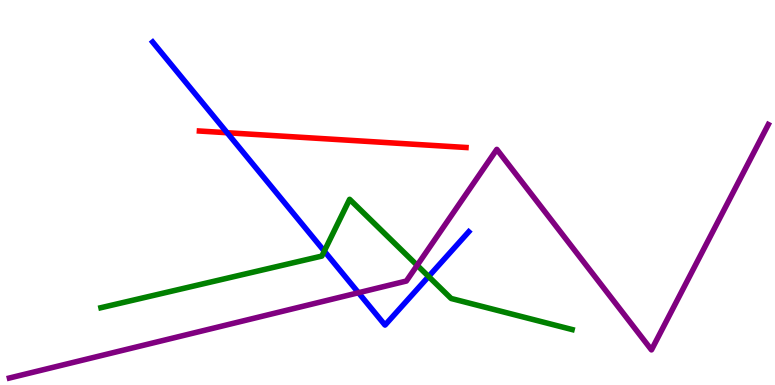[{'lines': ['blue', 'red'], 'intersections': [{'x': 2.93, 'y': 6.55}]}, {'lines': ['green', 'red'], 'intersections': []}, {'lines': ['purple', 'red'], 'intersections': []}, {'lines': ['blue', 'green'], 'intersections': [{'x': 4.18, 'y': 3.48}, {'x': 5.53, 'y': 2.82}]}, {'lines': ['blue', 'purple'], 'intersections': [{'x': 4.63, 'y': 2.4}]}, {'lines': ['green', 'purple'], 'intersections': [{'x': 5.38, 'y': 3.11}]}]